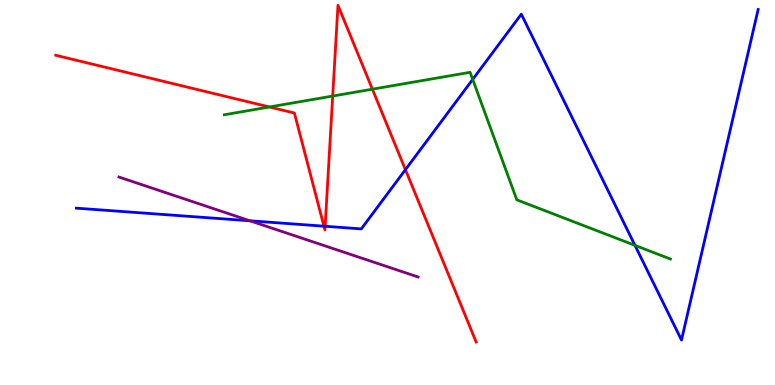[{'lines': ['blue', 'red'], 'intersections': [{'x': 4.18, 'y': 4.13}, {'x': 4.2, 'y': 4.12}, {'x': 5.23, 'y': 5.59}]}, {'lines': ['green', 'red'], 'intersections': [{'x': 3.48, 'y': 7.22}, {'x': 4.29, 'y': 7.51}, {'x': 4.81, 'y': 7.68}]}, {'lines': ['purple', 'red'], 'intersections': []}, {'lines': ['blue', 'green'], 'intersections': [{'x': 6.1, 'y': 7.94}, {'x': 8.19, 'y': 3.63}]}, {'lines': ['blue', 'purple'], 'intersections': [{'x': 3.22, 'y': 4.27}]}, {'lines': ['green', 'purple'], 'intersections': []}]